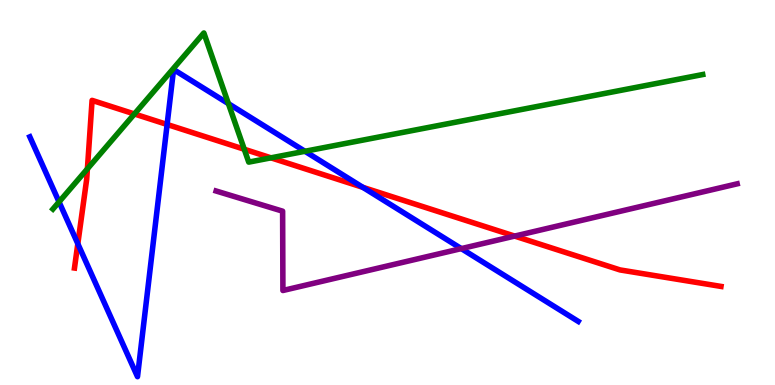[{'lines': ['blue', 'red'], 'intersections': [{'x': 1.0, 'y': 3.67}, {'x': 2.16, 'y': 6.77}, {'x': 4.68, 'y': 5.13}]}, {'lines': ['green', 'red'], 'intersections': [{'x': 1.13, 'y': 5.61}, {'x': 1.73, 'y': 7.04}, {'x': 3.15, 'y': 6.12}, {'x': 3.5, 'y': 5.9}]}, {'lines': ['purple', 'red'], 'intersections': [{'x': 6.64, 'y': 3.87}]}, {'lines': ['blue', 'green'], 'intersections': [{'x': 0.762, 'y': 4.76}, {'x': 2.95, 'y': 7.31}, {'x': 3.93, 'y': 6.07}]}, {'lines': ['blue', 'purple'], 'intersections': [{'x': 5.95, 'y': 3.54}]}, {'lines': ['green', 'purple'], 'intersections': []}]